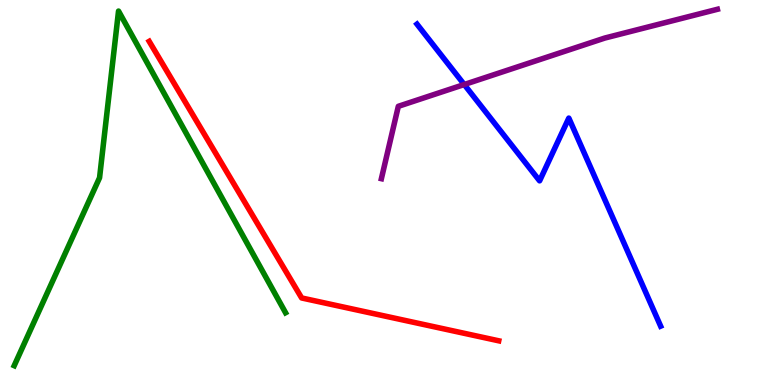[{'lines': ['blue', 'red'], 'intersections': []}, {'lines': ['green', 'red'], 'intersections': []}, {'lines': ['purple', 'red'], 'intersections': []}, {'lines': ['blue', 'green'], 'intersections': []}, {'lines': ['blue', 'purple'], 'intersections': [{'x': 5.99, 'y': 7.8}]}, {'lines': ['green', 'purple'], 'intersections': []}]